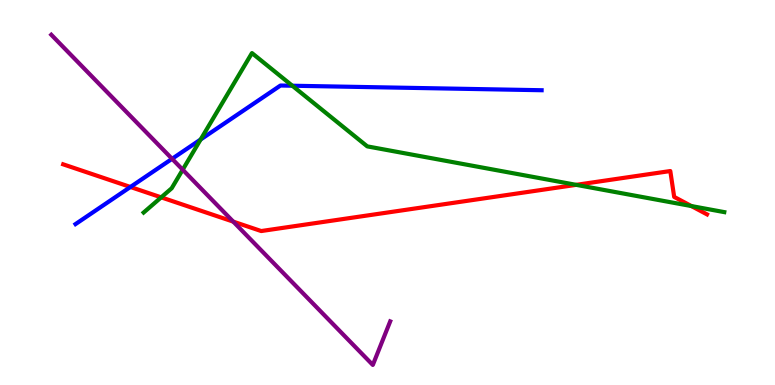[{'lines': ['blue', 'red'], 'intersections': [{'x': 1.68, 'y': 5.14}]}, {'lines': ['green', 'red'], 'intersections': [{'x': 2.08, 'y': 4.87}, {'x': 7.43, 'y': 5.2}, {'x': 8.92, 'y': 4.65}]}, {'lines': ['purple', 'red'], 'intersections': [{'x': 3.01, 'y': 4.24}]}, {'lines': ['blue', 'green'], 'intersections': [{'x': 2.59, 'y': 6.38}, {'x': 3.77, 'y': 7.77}]}, {'lines': ['blue', 'purple'], 'intersections': [{'x': 2.22, 'y': 5.88}]}, {'lines': ['green', 'purple'], 'intersections': [{'x': 2.36, 'y': 5.59}]}]